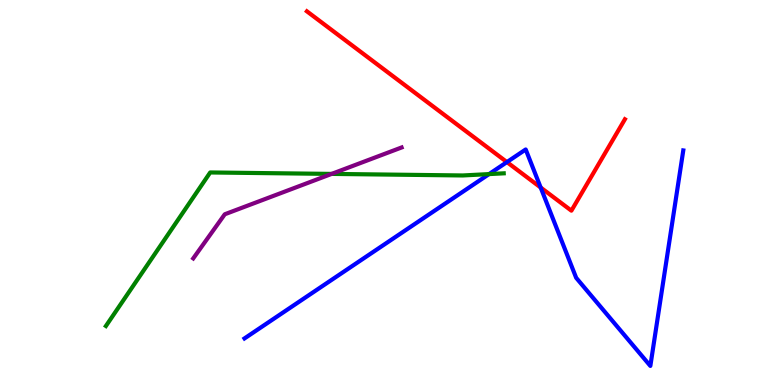[{'lines': ['blue', 'red'], 'intersections': [{'x': 6.54, 'y': 5.79}, {'x': 6.98, 'y': 5.13}]}, {'lines': ['green', 'red'], 'intersections': []}, {'lines': ['purple', 'red'], 'intersections': []}, {'lines': ['blue', 'green'], 'intersections': [{'x': 6.31, 'y': 5.48}]}, {'lines': ['blue', 'purple'], 'intersections': []}, {'lines': ['green', 'purple'], 'intersections': [{'x': 4.28, 'y': 5.48}]}]